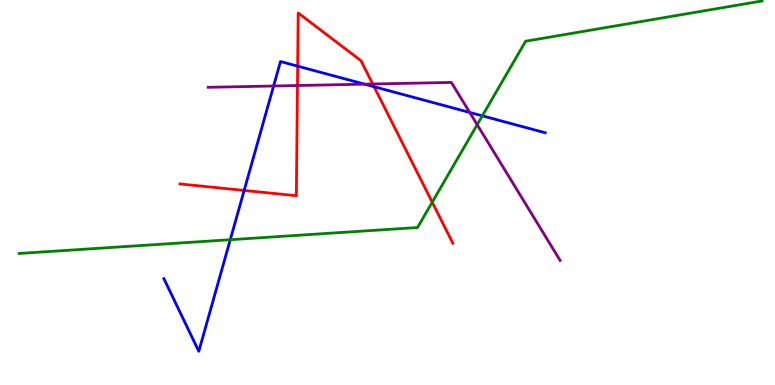[{'lines': ['blue', 'red'], 'intersections': [{'x': 3.15, 'y': 5.05}, {'x': 3.84, 'y': 8.28}, {'x': 4.83, 'y': 7.75}]}, {'lines': ['green', 'red'], 'intersections': [{'x': 5.58, 'y': 4.75}]}, {'lines': ['purple', 'red'], 'intersections': [{'x': 3.84, 'y': 7.78}, {'x': 4.81, 'y': 7.82}]}, {'lines': ['blue', 'green'], 'intersections': [{'x': 2.97, 'y': 3.77}, {'x': 6.22, 'y': 6.99}]}, {'lines': ['blue', 'purple'], 'intersections': [{'x': 3.53, 'y': 7.77}, {'x': 4.7, 'y': 7.81}, {'x': 6.06, 'y': 7.08}]}, {'lines': ['green', 'purple'], 'intersections': [{'x': 6.16, 'y': 6.76}]}]